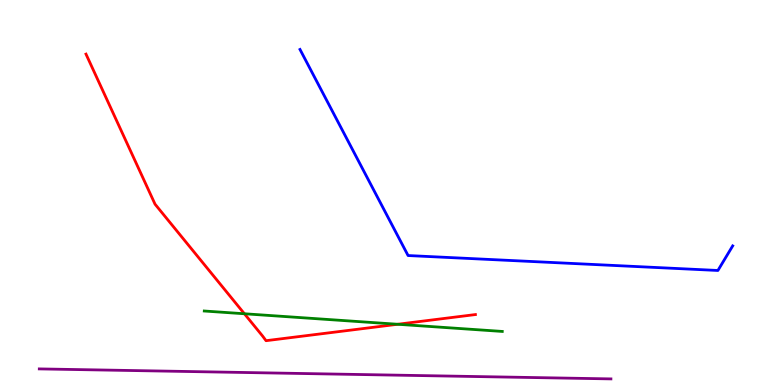[{'lines': ['blue', 'red'], 'intersections': []}, {'lines': ['green', 'red'], 'intersections': [{'x': 3.15, 'y': 1.85}, {'x': 5.13, 'y': 1.58}]}, {'lines': ['purple', 'red'], 'intersections': []}, {'lines': ['blue', 'green'], 'intersections': []}, {'lines': ['blue', 'purple'], 'intersections': []}, {'lines': ['green', 'purple'], 'intersections': []}]